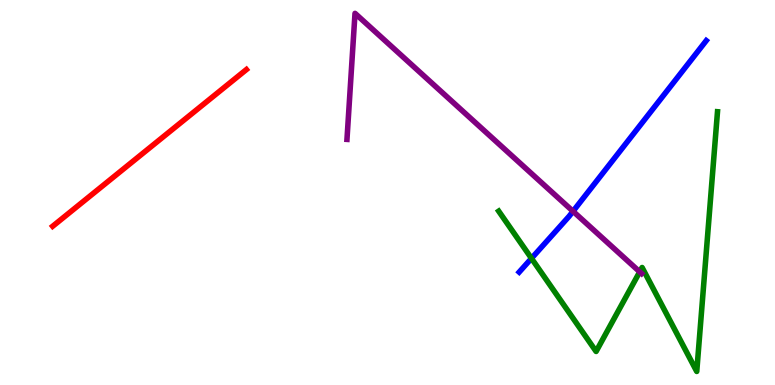[{'lines': ['blue', 'red'], 'intersections': []}, {'lines': ['green', 'red'], 'intersections': []}, {'lines': ['purple', 'red'], 'intersections': []}, {'lines': ['blue', 'green'], 'intersections': [{'x': 6.86, 'y': 3.29}]}, {'lines': ['blue', 'purple'], 'intersections': [{'x': 7.39, 'y': 4.51}]}, {'lines': ['green', 'purple'], 'intersections': [{'x': 8.25, 'y': 2.94}]}]